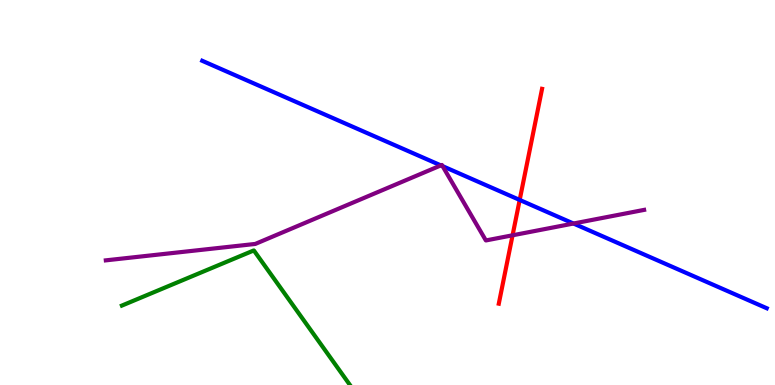[{'lines': ['blue', 'red'], 'intersections': [{'x': 6.71, 'y': 4.81}]}, {'lines': ['green', 'red'], 'intersections': []}, {'lines': ['purple', 'red'], 'intersections': [{'x': 6.61, 'y': 3.89}]}, {'lines': ['blue', 'green'], 'intersections': []}, {'lines': ['blue', 'purple'], 'intersections': [{'x': 5.69, 'y': 5.7}, {'x': 5.71, 'y': 5.68}, {'x': 7.4, 'y': 4.19}]}, {'lines': ['green', 'purple'], 'intersections': []}]